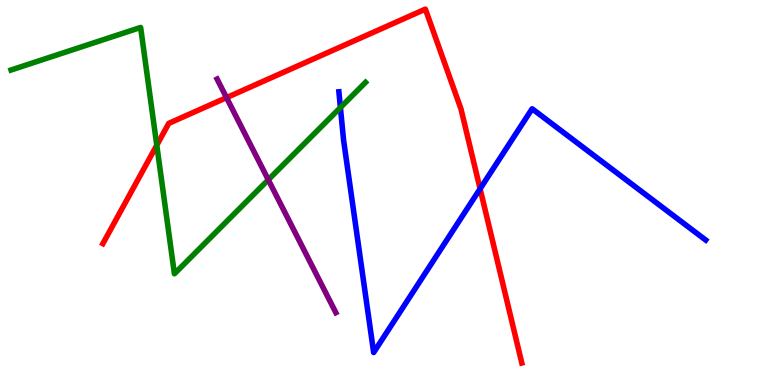[{'lines': ['blue', 'red'], 'intersections': [{'x': 6.19, 'y': 5.1}]}, {'lines': ['green', 'red'], 'intersections': [{'x': 2.02, 'y': 6.23}]}, {'lines': ['purple', 'red'], 'intersections': [{'x': 2.92, 'y': 7.46}]}, {'lines': ['blue', 'green'], 'intersections': [{'x': 4.39, 'y': 7.21}]}, {'lines': ['blue', 'purple'], 'intersections': []}, {'lines': ['green', 'purple'], 'intersections': [{'x': 3.46, 'y': 5.33}]}]